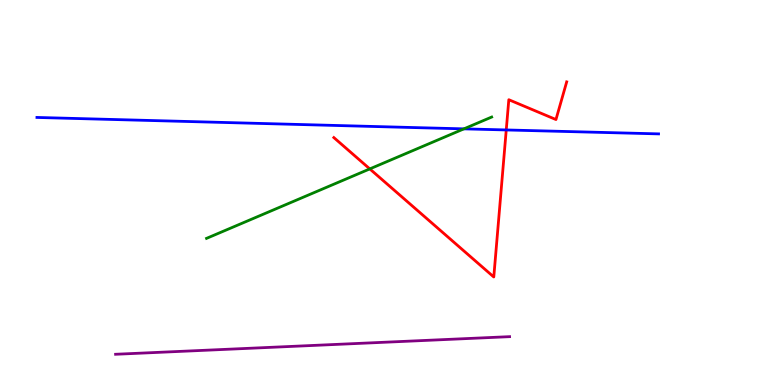[{'lines': ['blue', 'red'], 'intersections': [{'x': 6.53, 'y': 6.62}]}, {'lines': ['green', 'red'], 'intersections': [{'x': 4.77, 'y': 5.61}]}, {'lines': ['purple', 'red'], 'intersections': []}, {'lines': ['blue', 'green'], 'intersections': [{'x': 5.99, 'y': 6.65}]}, {'lines': ['blue', 'purple'], 'intersections': []}, {'lines': ['green', 'purple'], 'intersections': []}]